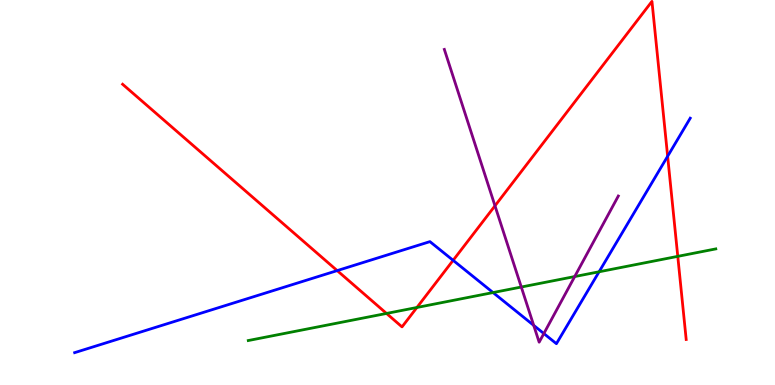[{'lines': ['blue', 'red'], 'intersections': [{'x': 4.35, 'y': 2.97}, {'x': 5.85, 'y': 3.24}, {'x': 8.61, 'y': 5.94}]}, {'lines': ['green', 'red'], 'intersections': [{'x': 4.99, 'y': 1.86}, {'x': 5.38, 'y': 2.01}, {'x': 8.75, 'y': 3.34}]}, {'lines': ['purple', 'red'], 'intersections': [{'x': 6.39, 'y': 4.65}]}, {'lines': ['blue', 'green'], 'intersections': [{'x': 6.36, 'y': 2.4}, {'x': 7.73, 'y': 2.94}]}, {'lines': ['blue', 'purple'], 'intersections': [{'x': 6.89, 'y': 1.55}, {'x': 7.02, 'y': 1.34}]}, {'lines': ['green', 'purple'], 'intersections': [{'x': 6.73, 'y': 2.54}, {'x': 7.42, 'y': 2.82}]}]